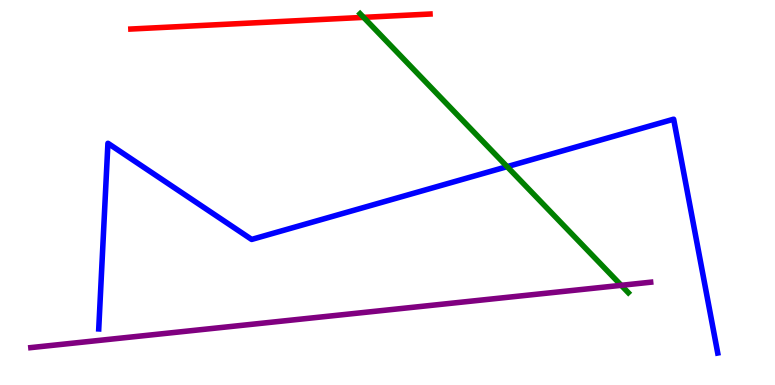[{'lines': ['blue', 'red'], 'intersections': []}, {'lines': ['green', 'red'], 'intersections': [{'x': 4.69, 'y': 9.55}]}, {'lines': ['purple', 'red'], 'intersections': []}, {'lines': ['blue', 'green'], 'intersections': [{'x': 6.54, 'y': 5.67}]}, {'lines': ['blue', 'purple'], 'intersections': []}, {'lines': ['green', 'purple'], 'intersections': [{'x': 8.02, 'y': 2.59}]}]